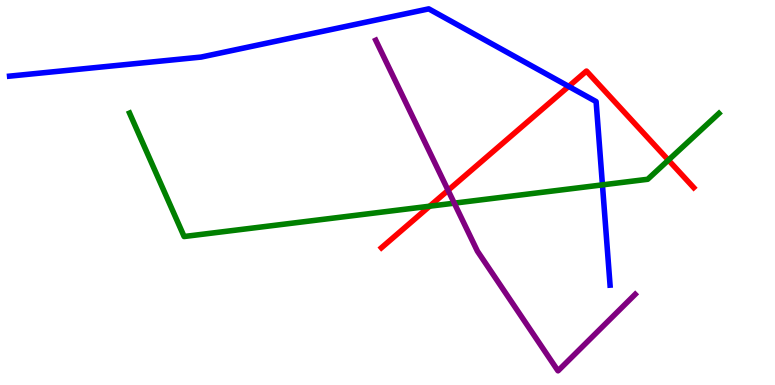[{'lines': ['blue', 'red'], 'intersections': [{'x': 7.34, 'y': 7.76}]}, {'lines': ['green', 'red'], 'intersections': [{'x': 5.54, 'y': 4.64}, {'x': 8.62, 'y': 5.84}]}, {'lines': ['purple', 'red'], 'intersections': [{'x': 5.78, 'y': 5.06}]}, {'lines': ['blue', 'green'], 'intersections': [{'x': 7.77, 'y': 5.2}]}, {'lines': ['blue', 'purple'], 'intersections': []}, {'lines': ['green', 'purple'], 'intersections': [{'x': 5.86, 'y': 4.72}]}]